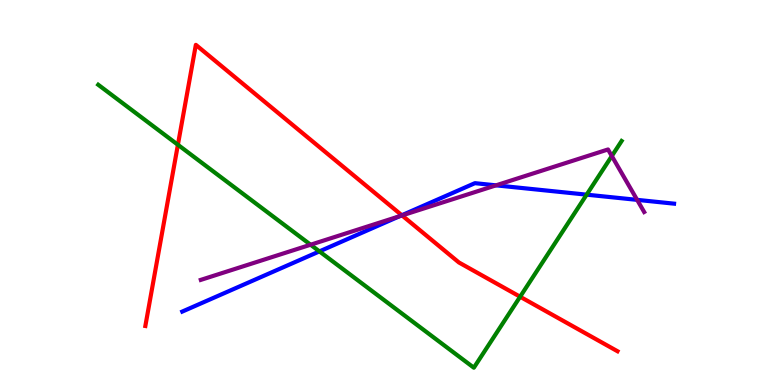[{'lines': ['blue', 'red'], 'intersections': [{'x': 5.18, 'y': 4.41}]}, {'lines': ['green', 'red'], 'intersections': [{'x': 2.3, 'y': 6.24}, {'x': 6.71, 'y': 2.29}]}, {'lines': ['purple', 'red'], 'intersections': [{'x': 5.19, 'y': 4.4}]}, {'lines': ['blue', 'green'], 'intersections': [{'x': 4.12, 'y': 3.47}, {'x': 7.57, 'y': 4.94}]}, {'lines': ['blue', 'purple'], 'intersections': [{'x': 5.16, 'y': 4.38}, {'x': 6.4, 'y': 5.19}, {'x': 8.22, 'y': 4.81}]}, {'lines': ['green', 'purple'], 'intersections': [{'x': 4.01, 'y': 3.64}, {'x': 7.89, 'y': 5.95}]}]